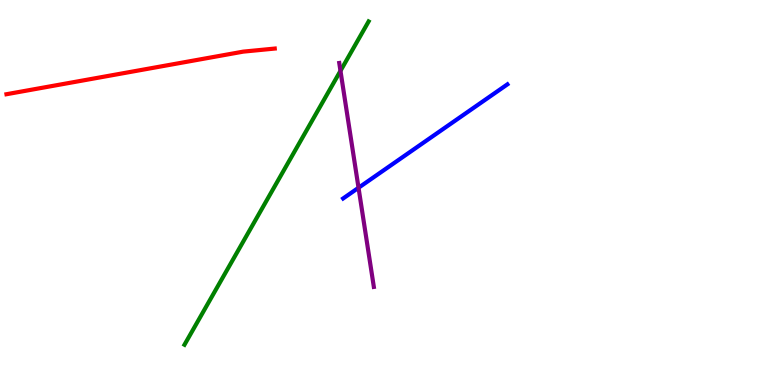[{'lines': ['blue', 'red'], 'intersections': []}, {'lines': ['green', 'red'], 'intersections': []}, {'lines': ['purple', 'red'], 'intersections': []}, {'lines': ['blue', 'green'], 'intersections': []}, {'lines': ['blue', 'purple'], 'intersections': [{'x': 4.63, 'y': 5.12}]}, {'lines': ['green', 'purple'], 'intersections': [{'x': 4.39, 'y': 8.16}]}]